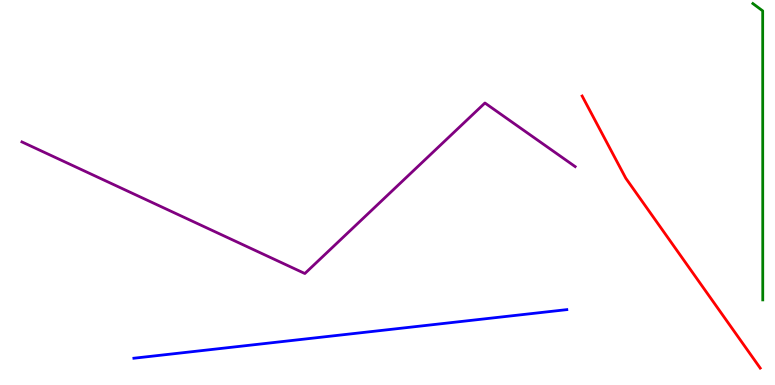[{'lines': ['blue', 'red'], 'intersections': []}, {'lines': ['green', 'red'], 'intersections': []}, {'lines': ['purple', 'red'], 'intersections': []}, {'lines': ['blue', 'green'], 'intersections': []}, {'lines': ['blue', 'purple'], 'intersections': []}, {'lines': ['green', 'purple'], 'intersections': []}]